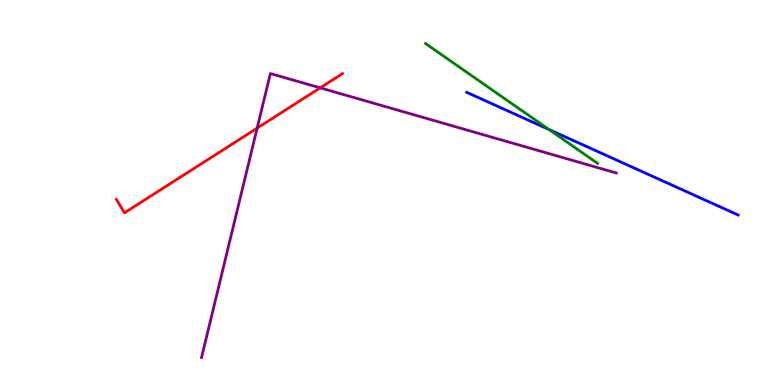[{'lines': ['blue', 'red'], 'intersections': []}, {'lines': ['green', 'red'], 'intersections': []}, {'lines': ['purple', 'red'], 'intersections': [{'x': 3.32, 'y': 6.67}, {'x': 4.13, 'y': 7.72}]}, {'lines': ['blue', 'green'], 'intersections': [{'x': 7.08, 'y': 6.64}]}, {'lines': ['blue', 'purple'], 'intersections': []}, {'lines': ['green', 'purple'], 'intersections': []}]